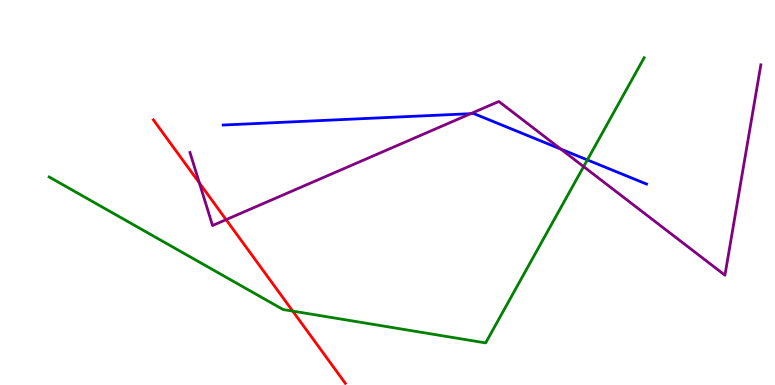[{'lines': ['blue', 'red'], 'intersections': []}, {'lines': ['green', 'red'], 'intersections': [{'x': 3.78, 'y': 1.92}]}, {'lines': ['purple', 'red'], 'intersections': [{'x': 2.57, 'y': 5.25}, {'x': 2.92, 'y': 4.29}]}, {'lines': ['blue', 'green'], 'intersections': [{'x': 7.58, 'y': 5.85}]}, {'lines': ['blue', 'purple'], 'intersections': [{'x': 6.07, 'y': 7.05}, {'x': 7.24, 'y': 6.13}]}, {'lines': ['green', 'purple'], 'intersections': [{'x': 7.53, 'y': 5.67}]}]